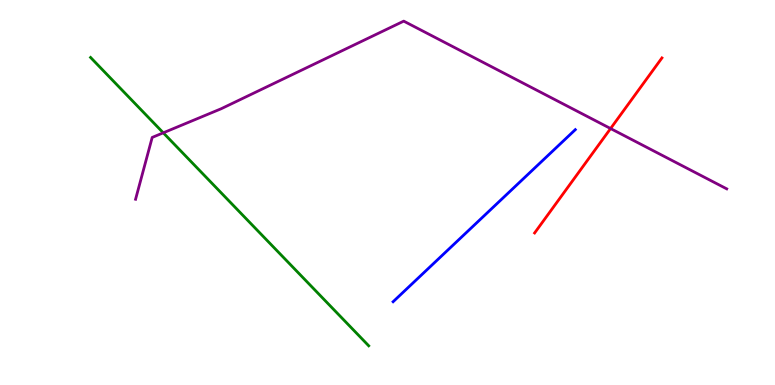[{'lines': ['blue', 'red'], 'intersections': []}, {'lines': ['green', 'red'], 'intersections': []}, {'lines': ['purple', 'red'], 'intersections': [{'x': 7.88, 'y': 6.66}]}, {'lines': ['blue', 'green'], 'intersections': []}, {'lines': ['blue', 'purple'], 'intersections': []}, {'lines': ['green', 'purple'], 'intersections': [{'x': 2.11, 'y': 6.55}]}]